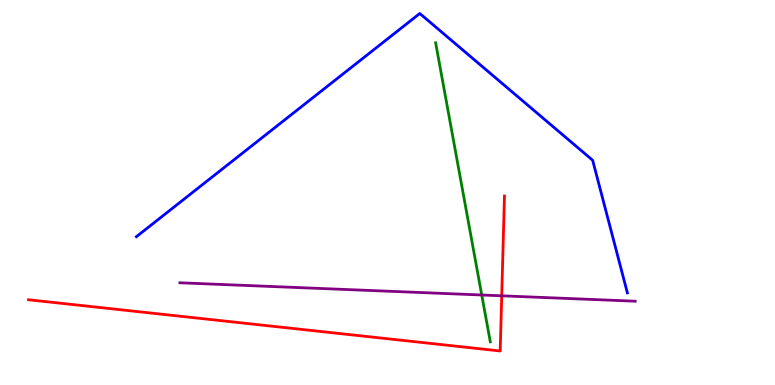[{'lines': ['blue', 'red'], 'intersections': []}, {'lines': ['green', 'red'], 'intersections': []}, {'lines': ['purple', 'red'], 'intersections': [{'x': 6.47, 'y': 2.32}]}, {'lines': ['blue', 'green'], 'intersections': []}, {'lines': ['blue', 'purple'], 'intersections': []}, {'lines': ['green', 'purple'], 'intersections': [{'x': 6.22, 'y': 2.34}]}]